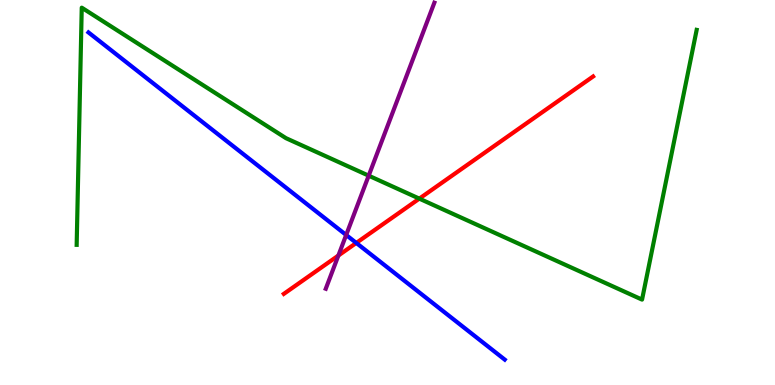[{'lines': ['blue', 'red'], 'intersections': [{'x': 4.6, 'y': 3.69}]}, {'lines': ['green', 'red'], 'intersections': [{'x': 5.41, 'y': 4.84}]}, {'lines': ['purple', 'red'], 'intersections': [{'x': 4.37, 'y': 3.36}]}, {'lines': ['blue', 'green'], 'intersections': []}, {'lines': ['blue', 'purple'], 'intersections': [{'x': 4.47, 'y': 3.9}]}, {'lines': ['green', 'purple'], 'intersections': [{'x': 4.76, 'y': 5.44}]}]